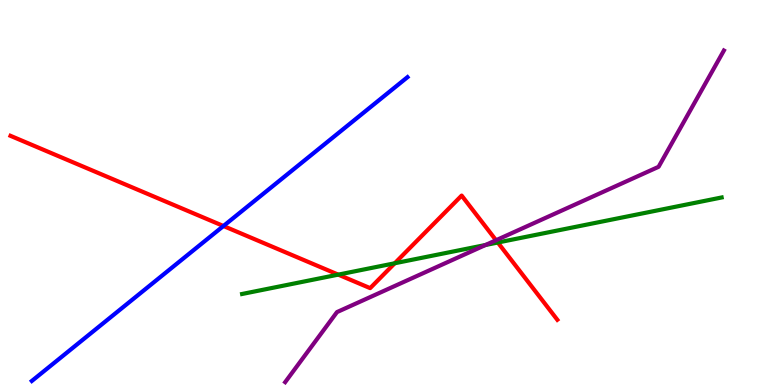[{'lines': ['blue', 'red'], 'intersections': [{'x': 2.88, 'y': 4.13}]}, {'lines': ['green', 'red'], 'intersections': [{'x': 4.36, 'y': 2.87}, {'x': 5.09, 'y': 3.16}, {'x': 6.42, 'y': 3.7}]}, {'lines': ['purple', 'red'], 'intersections': [{'x': 6.4, 'y': 3.76}]}, {'lines': ['blue', 'green'], 'intersections': []}, {'lines': ['blue', 'purple'], 'intersections': []}, {'lines': ['green', 'purple'], 'intersections': [{'x': 6.26, 'y': 3.64}]}]